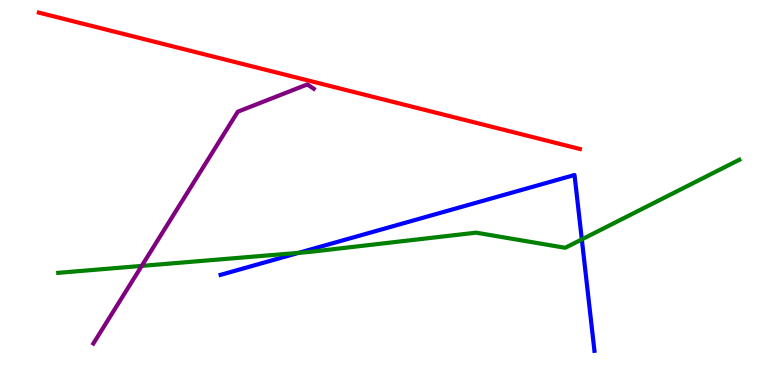[{'lines': ['blue', 'red'], 'intersections': []}, {'lines': ['green', 'red'], 'intersections': []}, {'lines': ['purple', 'red'], 'intersections': []}, {'lines': ['blue', 'green'], 'intersections': [{'x': 3.85, 'y': 3.43}, {'x': 7.51, 'y': 3.78}]}, {'lines': ['blue', 'purple'], 'intersections': []}, {'lines': ['green', 'purple'], 'intersections': [{'x': 1.83, 'y': 3.09}]}]